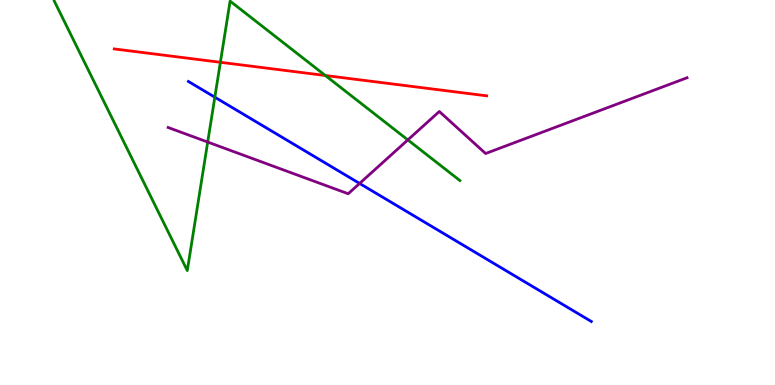[{'lines': ['blue', 'red'], 'intersections': []}, {'lines': ['green', 'red'], 'intersections': [{'x': 2.84, 'y': 8.38}, {'x': 4.2, 'y': 8.04}]}, {'lines': ['purple', 'red'], 'intersections': []}, {'lines': ['blue', 'green'], 'intersections': [{'x': 2.77, 'y': 7.48}]}, {'lines': ['blue', 'purple'], 'intersections': [{'x': 4.64, 'y': 5.24}]}, {'lines': ['green', 'purple'], 'intersections': [{'x': 2.68, 'y': 6.31}, {'x': 5.26, 'y': 6.37}]}]